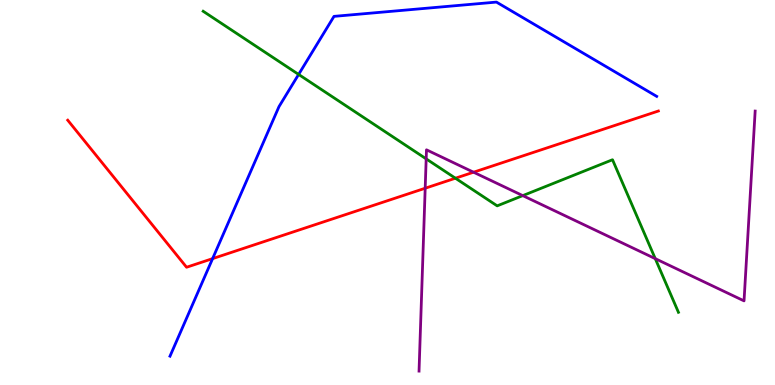[{'lines': ['blue', 'red'], 'intersections': [{'x': 2.74, 'y': 3.28}]}, {'lines': ['green', 'red'], 'intersections': [{'x': 5.88, 'y': 5.37}]}, {'lines': ['purple', 'red'], 'intersections': [{'x': 5.49, 'y': 5.11}, {'x': 6.11, 'y': 5.53}]}, {'lines': ['blue', 'green'], 'intersections': [{'x': 3.85, 'y': 8.07}]}, {'lines': ['blue', 'purple'], 'intersections': []}, {'lines': ['green', 'purple'], 'intersections': [{'x': 5.5, 'y': 5.87}, {'x': 6.75, 'y': 4.92}, {'x': 8.45, 'y': 3.28}]}]